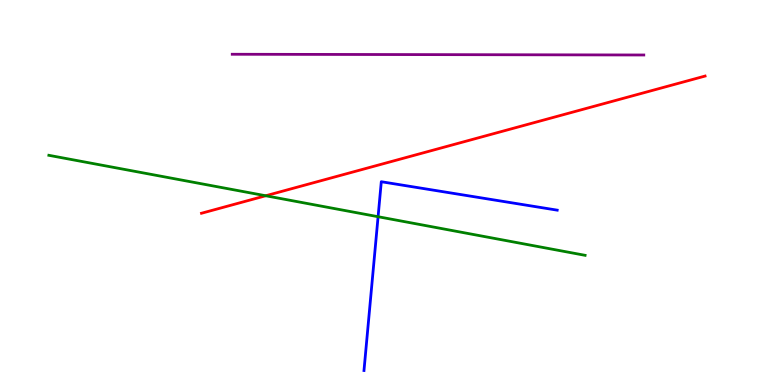[{'lines': ['blue', 'red'], 'intersections': []}, {'lines': ['green', 'red'], 'intersections': [{'x': 3.43, 'y': 4.92}]}, {'lines': ['purple', 'red'], 'intersections': []}, {'lines': ['blue', 'green'], 'intersections': [{'x': 4.88, 'y': 4.37}]}, {'lines': ['blue', 'purple'], 'intersections': []}, {'lines': ['green', 'purple'], 'intersections': []}]